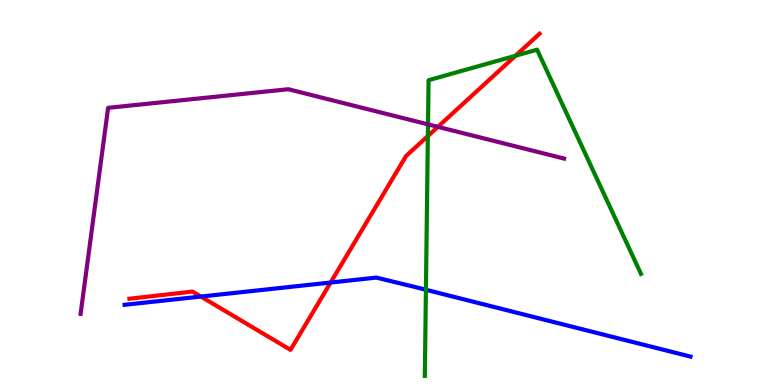[{'lines': ['blue', 'red'], 'intersections': [{'x': 2.59, 'y': 2.3}, {'x': 4.27, 'y': 2.66}]}, {'lines': ['green', 'red'], 'intersections': [{'x': 5.52, 'y': 6.47}, {'x': 6.65, 'y': 8.55}]}, {'lines': ['purple', 'red'], 'intersections': [{'x': 5.65, 'y': 6.71}]}, {'lines': ['blue', 'green'], 'intersections': [{'x': 5.5, 'y': 2.47}]}, {'lines': ['blue', 'purple'], 'intersections': []}, {'lines': ['green', 'purple'], 'intersections': [{'x': 5.52, 'y': 6.77}]}]